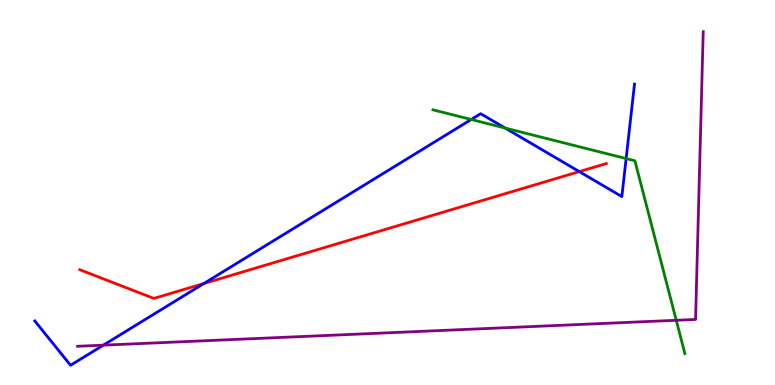[{'lines': ['blue', 'red'], 'intersections': [{'x': 2.63, 'y': 2.64}, {'x': 7.47, 'y': 5.54}]}, {'lines': ['green', 'red'], 'intersections': []}, {'lines': ['purple', 'red'], 'intersections': []}, {'lines': ['blue', 'green'], 'intersections': [{'x': 6.08, 'y': 6.9}, {'x': 6.52, 'y': 6.67}, {'x': 8.08, 'y': 5.88}]}, {'lines': ['blue', 'purple'], 'intersections': [{'x': 1.33, 'y': 1.03}]}, {'lines': ['green', 'purple'], 'intersections': [{'x': 8.73, 'y': 1.68}]}]